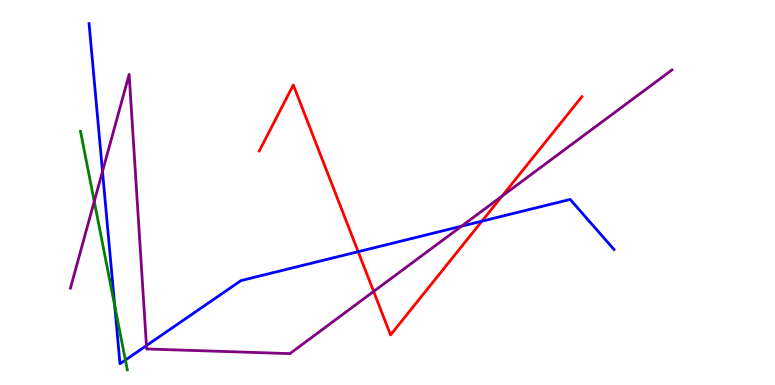[{'lines': ['blue', 'red'], 'intersections': [{'x': 4.62, 'y': 3.46}, {'x': 6.22, 'y': 4.25}]}, {'lines': ['green', 'red'], 'intersections': []}, {'lines': ['purple', 'red'], 'intersections': [{'x': 4.82, 'y': 2.43}, {'x': 6.48, 'y': 4.91}]}, {'lines': ['blue', 'green'], 'intersections': [{'x': 1.48, 'y': 2.06}, {'x': 1.62, 'y': 0.648}]}, {'lines': ['blue', 'purple'], 'intersections': [{'x': 1.32, 'y': 5.55}, {'x': 1.89, 'y': 1.02}, {'x': 5.95, 'y': 4.12}]}, {'lines': ['green', 'purple'], 'intersections': [{'x': 1.22, 'y': 4.77}]}]